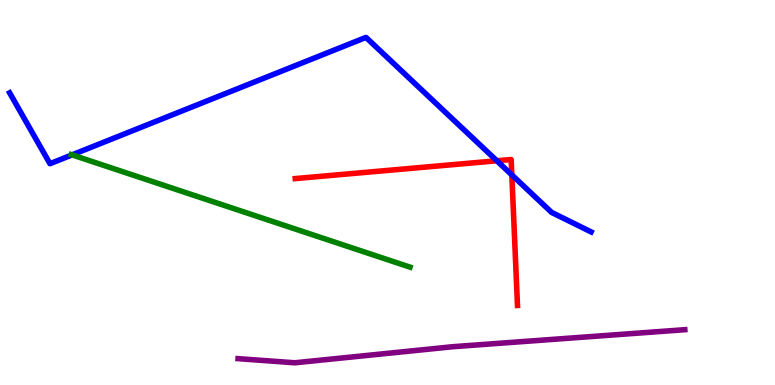[{'lines': ['blue', 'red'], 'intersections': [{'x': 6.41, 'y': 5.82}, {'x': 6.6, 'y': 5.46}]}, {'lines': ['green', 'red'], 'intersections': []}, {'lines': ['purple', 'red'], 'intersections': []}, {'lines': ['blue', 'green'], 'intersections': [{'x': 0.93, 'y': 5.98}]}, {'lines': ['blue', 'purple'], 'intersections': []}, {'lines': ['green', 'purple'], 'intersections': []}]